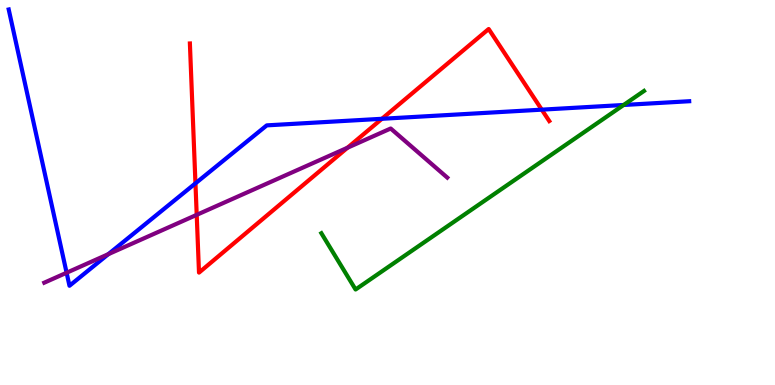[{'lines': ['blue', 'red'], 'intersections': [{'x': 2.52, 'y': 5.24}, {'x': 4.93, 'y': 6.91}, {'x': 6.99, 'y': 7.15}]}, {'lines': ['green', 'red'], 'intersections': []}, {'lines': ['purple', 'red'], 'intersections': [{'x': 2.54, 'y': 4.42}, {'x': 4.48, 'y': 6.16}]}, {'lines': ['blue', 'green'], 'intersections': [{'x': 8.05, 'y': 7.27}]}, {'lines': ['blue', 'purple'], 'intersections': [{'x': 0.859, 'y': 2.92}, {'x': 1.4, 'y': 3.4}]}, {'lines': ['green', 'purple'], 'intersections': []}]